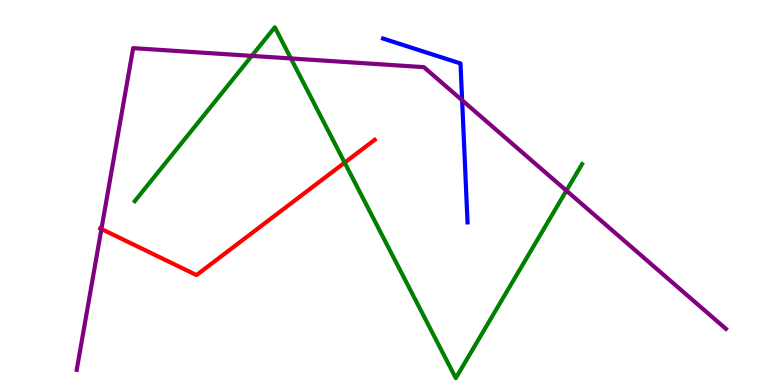[{'lines': ['blue', 'red'], 'intersections': []}, {'lines': ['green', 'red'], 'intersections': [{'x': 4.45, 'y': 5.78}]}, {'lines': ['purple', 'red'], 'intersections': [{'x': 1.31, 'y': 4.05}]}, {'lines': ['blue', 'green'], 'intersections': []}, {'lines': ['blue', 'purple'], 'intersections': [{'x': 5.96, 'y': 7.4}]}, {'lines': ['green', 'purple'], 'intersections': [{'x': 3.25, 'y': 8.55}, {'x': 3.75, 'y': 8.48}, {'x': 7.31, 'y': 5.05}]}]